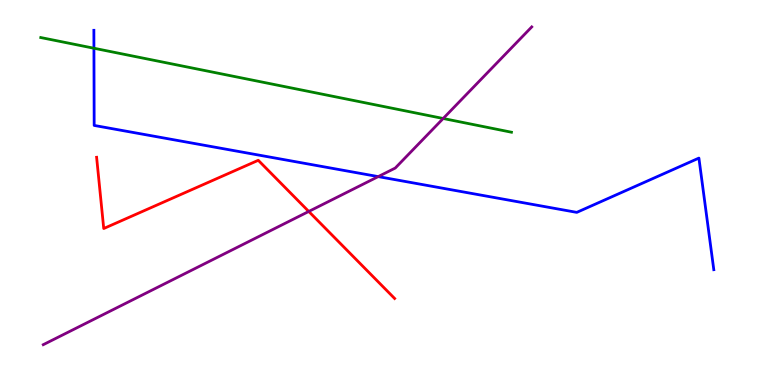[{'lines': ['blue', 'red'], 'intersections': []}, {'lines': ['green', 'red'], 'intersections': []}, {'lines': ['purple', 'red'], 'intersections': [{'x': 3.98, 'y': 4.51}]}, {'lines': ['blue', 'green'], 'intersections': [{'x': 1.21, 'y': 8.75}]}, {'lines': ['blue', 'purple'], 'intersections': [{'x': 4.88, 'y': 5.41}]}, {'lines': ['green', 'purple'], 'intersections': [{'x': 5.72, 'y': 6.92}]}]